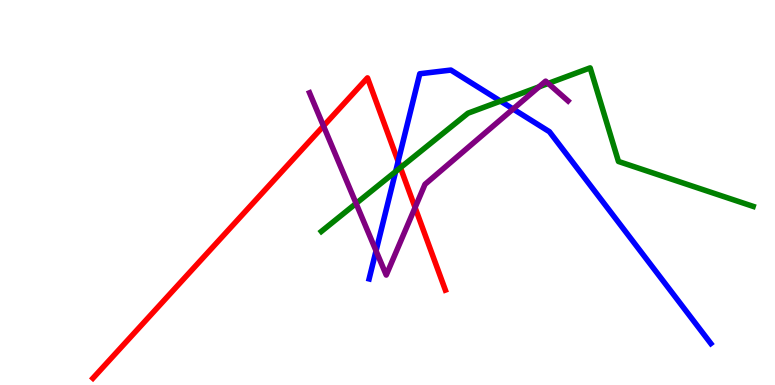[{'lines': ['blue', 'red'], 'intersections': [{'x': 5.14, 'y': 5.81}]}, {'lines': ['green', 'red'], 'intersections': [{'x': 5.17, 'y': 5.65}]}, {'lines': ['purple', 'red'], 'intersections': [{'x': 4.17, 'y': 6.73}, {'x': 5.36, 'y': 4.61}]}, {'lines': ['blue', 'green'], 'intersections': [{'x': 5.1, 'y': 5.54}, {'x': 6.46, 'y': 7.37}]}, {'lines': ['blue', 'purple'], 'intersections': [{'x': 4.85, 'y': 3.48}, {'x': 6.62, 'y': 7.17}]}, {'lines': ['green', 'purple'], 'intersections': [{'x': 4.59, 'y': 4.72}, {'x': 6.95, 'y': 7.74}, {'x': 7.07, 'y': 7.83}]}]